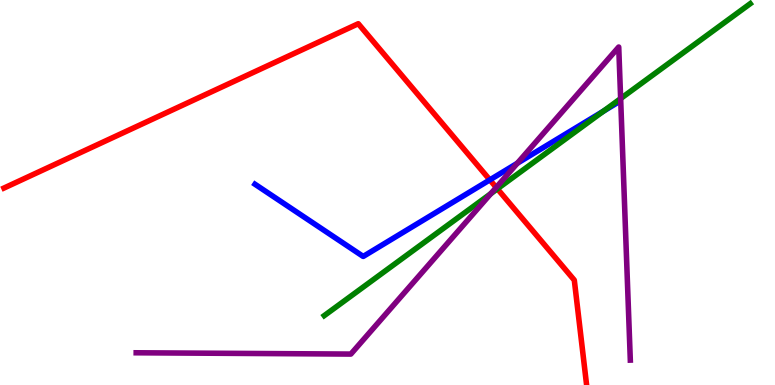[{'lines': ['blue', 'red'], 'intersections': [{'x': 6.32, 'y': 5.33}]}, {'lines': ['green', 'red'], 'intersections': [{'x': 6.42, 'y': 5.1}]}, {'lines': ['purple', 'red'], 'intersections': [{'x': 6.4, 'y': 5.13}]}, {'lines': ['blue', 'green'], 'intersections': [{'x': 7.79, 'y': 7.11}]}, {'lines': ['blue', 'purple'], 'intersections': [{'x': 6.68, 'y': 5.76}]}, {'lines': ['green', 'purple'], 'intersections': [{'x': 6.33, 'y': 4.97}, {'x': 8.01, 'y': 7.44}]}]